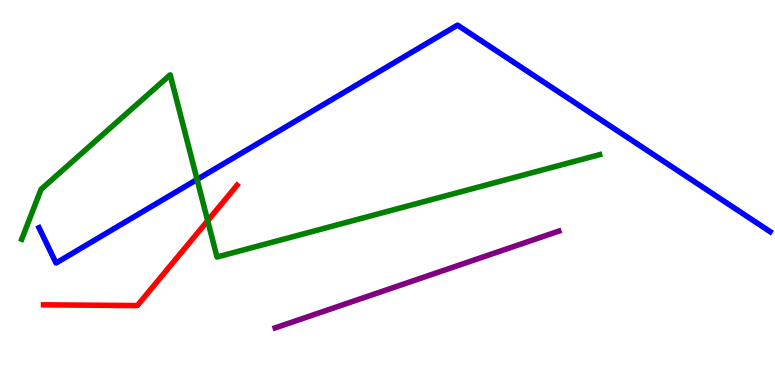[{'lines': ['blue', 'red'], 'intersections': []}, {'lines': ['green', 'red'], 'intersections': [{'x': 2.68, 'y': 4.27}]}, {'lines': ['purple', 'red'], 'intersections': []}, {'lines': ['blue', 'green'], 'intersections': [{'x': 2.54, 'y': 5.34}]}, {'lines': ['blue', 'purple'], 'intersections': []}, {'lines': ['green', 'purple'], 'intersections': []}]